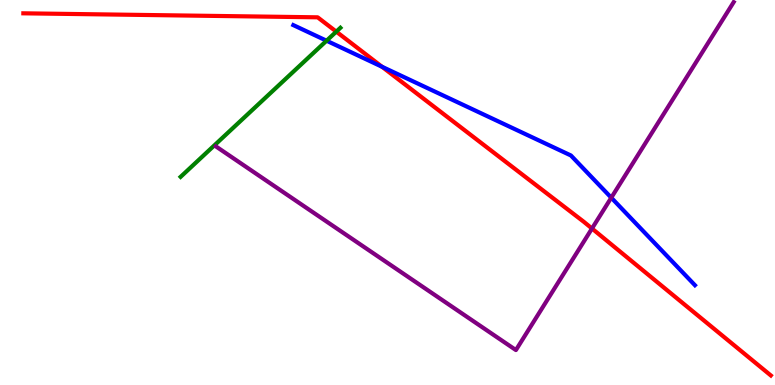[{'lines': ['blue', 'red'], 'intersections': [{'x': 4.93, 'y': 8.27}]}, {'lines': ['green', 'red'], 'intersections': [{'x': 4.34, 'y': 9.18}]}, {'lines': ['purple', 'red'], 'intersections': [{'x': 7.64, 'y': 4.06}]}, {'lines': ['blue', 'green'], 'intersections': [{'x': 4.21, 'y': 8.94}]}, {'lines': ['blue', 'purple'], 'intersections': [{'x': 7.89, 'y': 4.86}]}, {'lines': ['green', 'purple'], 'intersections': []}]